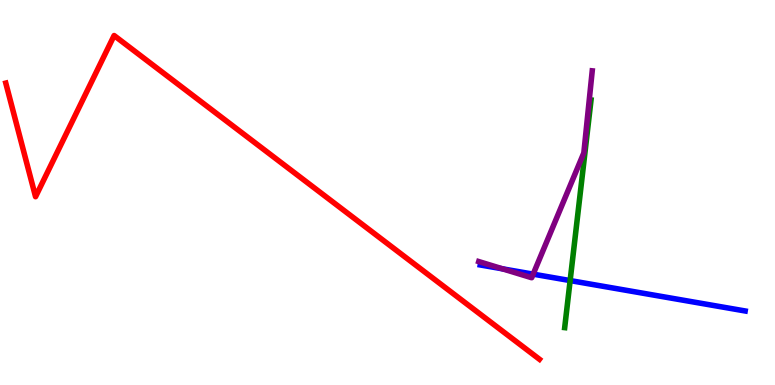[{'lines': ['blue', 'red'], 'intersections': []}, {'lines': ['green', 'red'], 'intersections': []}, {'lines': ['purple', 'red'], 'intersections': []}, {'lines': ['blue', 'green'], 'intersections': [{'x': 7.36, 'y': 2.71}]}, {'lines': ['blue', 'purple'], 'intersections': [{'x': 6.48, 'y': 3.02}, {'x': 6.88, 'y': 2.88}]}, {'lines': ['green', 'purple'], 'intersections': []}]